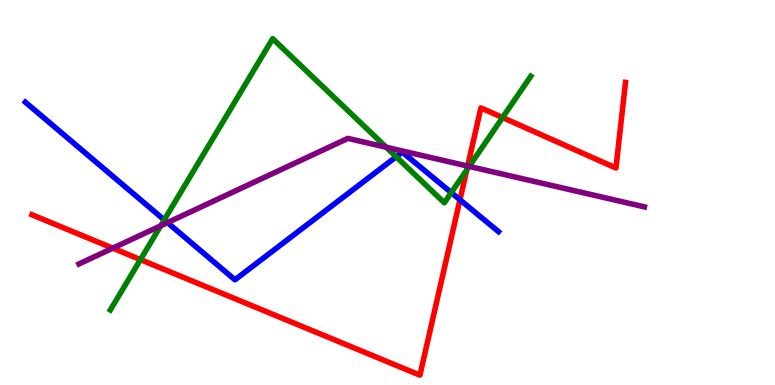[{'lines': ['blue', 'red'], 'intersections': [{'x': 5.93, 'y': 4.81}]}, {'lines': ['green', 'red'], 'intersections': [{'x': 1.81, 'y': 3.26}, {'x': 6.02, 'y': 5.59}, {'x': 6.48, 'y': 6.95}]}, {'lines': ['purple', 'red'], 'intersections': [{'x': 1.45, 'y': 3.55}, {'x': 6.03, 'y': 5.69}]}, {'lines': ['blue', 'green'], 'intersections': [{'x': 2.12, 'y': 4.29}, {'x': 5.11, 'y': 5.93}, {'x': 5.82, 'y': 5.0}]}, {'lines': ['blue', 'purple'], 'intersections': [{'x': 2.16, 'y': 4.22}]}, {'lines': ['green', 'purple'], 'intersections': [{'x': 2.07, 'y': 4.14}, {'x': 4.98, 'y': 6.18}, {'x': 6.05, 'y': 5.68}]}]